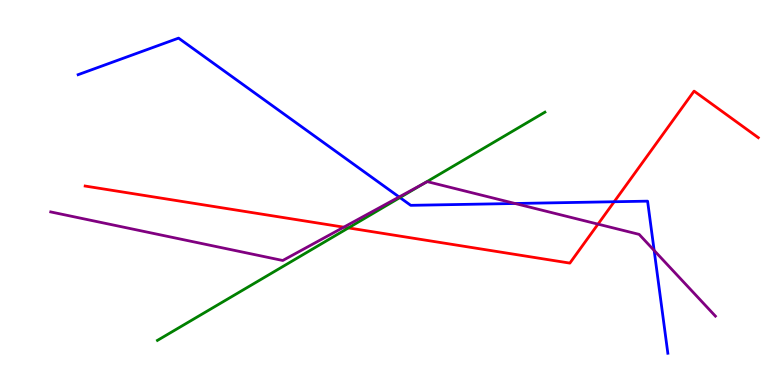[{'lines': ['blue', 'red'], 'intersections': [{'x': 7.92, 'y': 4.76}]}, {'lines': ['green', 'red'], 'intersections': [{'x': 4.5, 'y': 4.08}]}, {'lines': ['purple', 'red'], 'intersections': [{'x': 4.44, 'y': 4.1}, {'x': 7.72, 'y': 4.18}]}, {'lines': ['blue', 'green'], 'intersections': [{'x': 5.16, 'y': 4.87}]}, {'lines': ['blue', 'purple'], 'intersections': [{'x': 5.15, 'y': 4.88}, {'x': 6.65, 'y': 4.71}, {'x': 8.44, 'y': 3.49}]}, {'lines': ['green', 'purple'], 'intersections': [{'x': 5.47, 'y': 5.24}]}]